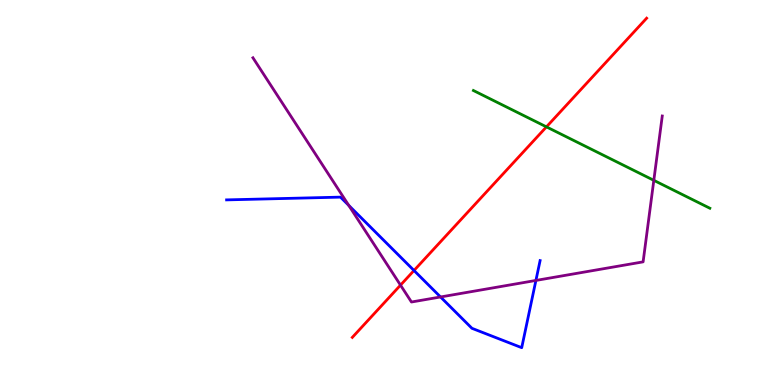[{'lines': ['blue', 'red'], 'intersections': [{'x': 5.34, 'y': 2.97}]}, {'lines': ['green', 'red'], 'intersections': [{'x': 7.05, 'y': 6.7}]}, {'lines': ['purple', 'red'], 'intersections': [{'x': 5.17, 'y': 2.59}]}, {'lines': ['blue', 'green'], 'intersections': []}, {'lines': ['blue', 'purple'], 'intersections': [{'x': 4.5, 'y': 4.67}, {'x': 5.68, 'y': 2.29}, {'x': 6.92, 'y': 2.72}]}, {'lines': ['green', 'purple'], 'intersections': [{'x': 8.44, 'y': 5.32}]}]